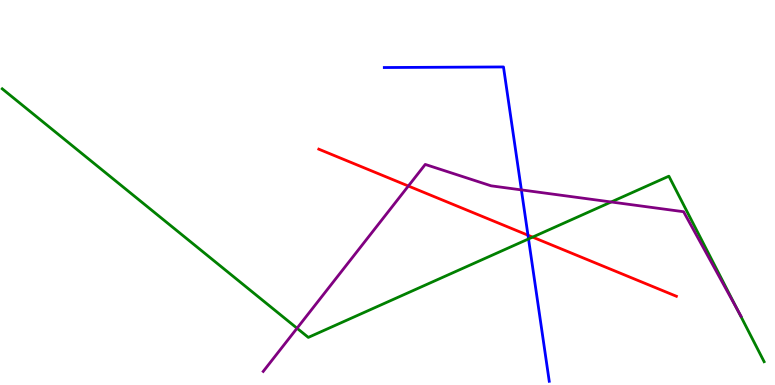[{'lines': ['blue', 'red'], 'intersections': [{'x': 6.81, 'y': 3.89}]}, {'lines': ['green', 'red'], 'intersections': [{'x': 6.87, 'y': 3.84}]}, {'lines': ['purple', 'red'], 'intersections': [{'x': 5.27, 'y': 5.17}]}, {'lines': ['blue', 'green'], 'intersections': [{'x': 6.82, 'y': 3.79}]}, {'lines': ['blue', 'purple'], 'intersections': [{'x': 6.73, 'y': 5.07}]}, {'lines': ['green', 'purple'], 'intersections': [{'x': 3.83, 'y': 1.47}, {'x': 7.89, 'y': 4.75}, {'x': 9.52, 'y': 1.94}]}]